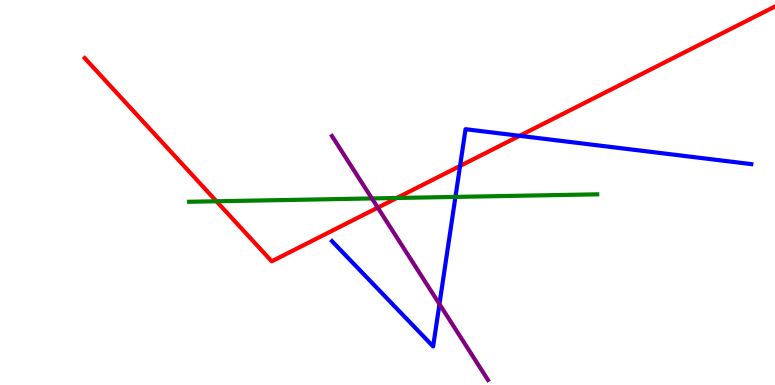[{'lines': ['blue', 'red'], 'intersections': [{'x': 5.94, 'y': 5.69}, {'x': 6.7, 'y': 6.47}]}, {'lines': ['green', 'red'], 'intersections': [{'x': 2.79, 'y': 4.77}, {'x': 5.12, 'y': 4.86}]}, {'lines': ['purple', 'red'], 'intersections': [{'x': 4.87, 'y': 4.61}]}, {'lines': ['blue', 'green'], 'intersections': [{'x': 5.88, 'y': 4.89}]}, {'lines': ['blue', 'purple'], 'intersections': [{'x': 5.67, 'y': 2.1}]}, {'lines': ['green', 'purple'], 'intersections': [{'x': 4.8, 'y': 4.85}]}]